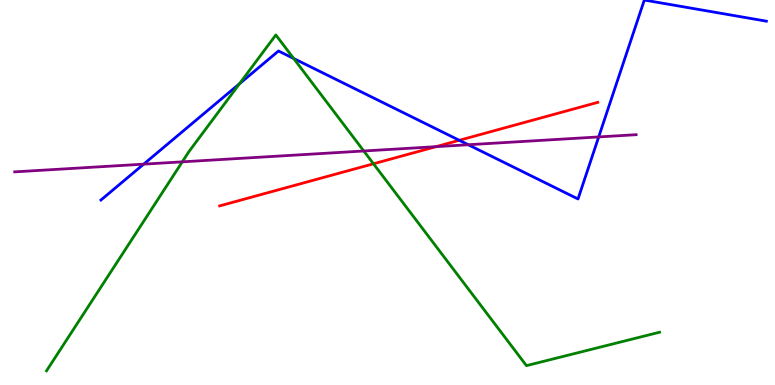[{'lines': ['blue', 'red'], 'intersections': [{'x': 5.93, 'y': 6.36}]}, {'lines': ['green', 'red'], 'intersections': [{'x': 4.82, 'y': 5.75}]}, {'lines': ['purple', 'red'], 'intersections': [{'x': 5.63, 'y': 6.19}]}, {'lines': ['blue', 'green'], 'intersections': [{'x': 3.09, 'y': 7.82}, {'x': 3.79, 'y': 8.48}]}, {'lines': ['blue', 'purple'], 'intersections': [{'x': 1.85, 'y': 5.74}, {'x': 6.04, 'y': 6.24}, {'x': 7.73, 'y': 6.44}]}, {'lines': ['green', 'purple'], 'intersections': [{'x': 2.35, 'y': 5.8}, {'x': 4.69, 'y': 6.08}]}]